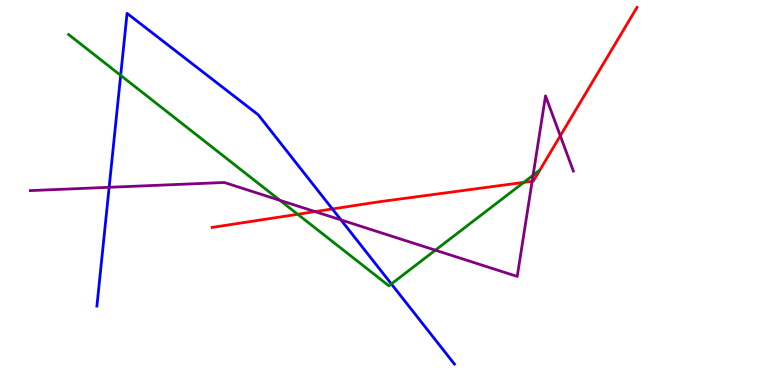[{'lines': ['blue', 'red'], 'intersections': [{'x': 4.29, 'y': 4.57}]}, {'lines': ['green', 'red'], 'intersections': [{'x': 3.84, 'y': 4.43}, {'x': 6.76, 'y': 5.26}]}, {'lines': ['purple', 'red'], 'intersections': [{'x': 4.07, 'y': 4.5}, {'x': 6.87, 'y': 5.29}, {'x': 7.23, 'y': 6.47}]}, {'lines': ['blue', 'green'], 'intersections': [{'x': 1.56, 'y': 8.04}, {'x': 5.05, 'y': 2.63}]}, {'lines': ['blue', 'purple'], 'intersections': [{'x': 1.41, 'y': 5.13}, {'x': 4.4, 'y': 4.29}]}, {'lines': ['green', 'purple'], 'intersections': [{'x': 3.61, 'y': 4.8}, {'x': 5.62, 'y': 3.5}, {'x': 6.88, 'y': 5.45}]}]